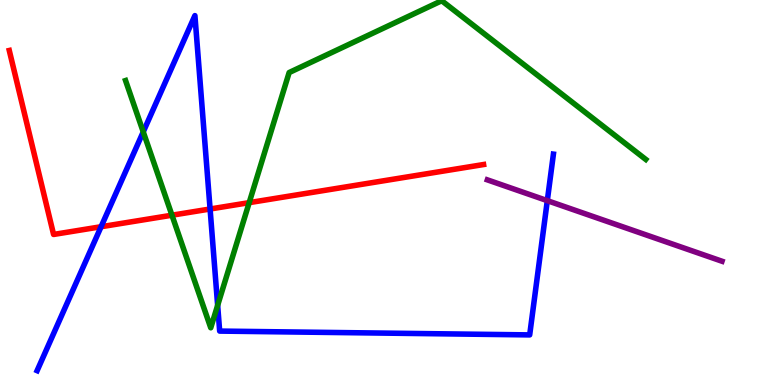[{'lines': ['blue', 'red'], 'intersections': [{'x': 1.3, 'y': 4.11}, {'x': 2.71, 'y': 4.57}]}, {'lines': ['green', 'red'], 'intersections': [{'x': 2.22, 'y': 4.41}, {'x': 3.22, 'y': 4.74}]}, {'lines': ['purple', 'red'], 'intersections': []}, {'lines': ['blue', 'green'], 'intersections': [{'x': 1.85, 'y': 6.57}, {'x': 2.81, 'y': 2.07}]}, {'lines': ['blue', 'purple'], 'intersections': [{'x': 7.06, 'y': 4.79}]}, {'lines': ['green', 'purple'], 'intersections': []}]